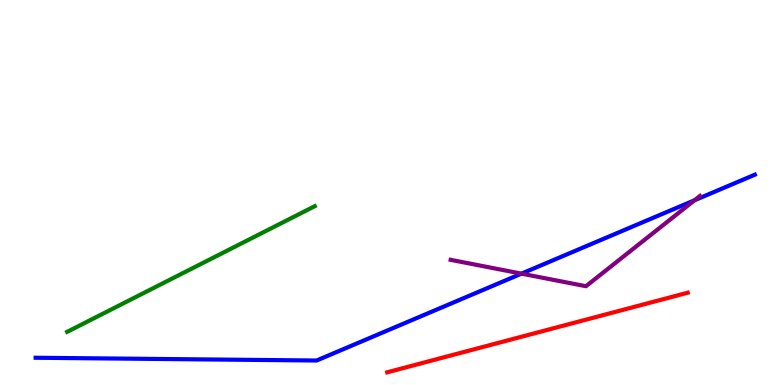[{'lines': ['blue', 'red'], 'intersections': []}, {'lines': ['green', 'red'], 'intersections': []}, {'lines': ['purple', 'red'], 'intersections': []}, {'lines': ['blue', 'green'], 'intersections': []}, {'lines': ['blue', 'purple'], 'intersections': [{'x': 6.73, 'y': 2.89}, {'x': 8.96, 'y': 4.8}]}, {'lines': ['green', 'purple'], 'intersections': []}]